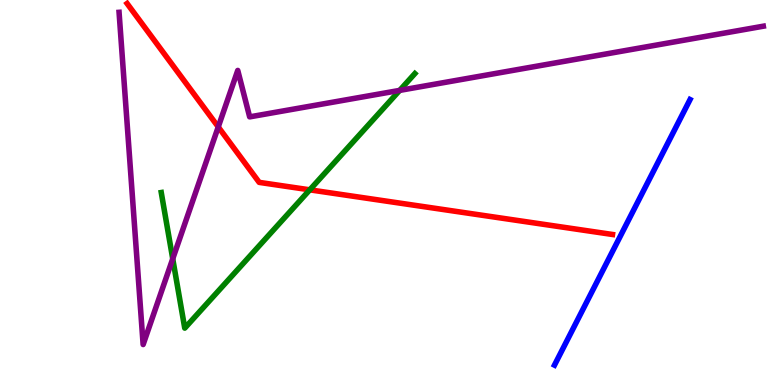[{'lines': ['blue', 'red'], 'intersections': []}, {'lines': ['green', 'red'], 'intersections': [{'x': 4.0, 'y': 5.07}]}, {'lines': ['purple', 'red'], 'intersections': [{'x': 2.82, 'y': 6.7}]}, {'lines': ['blue', 'green'], 'intersections': []}, {'lines': ['blue', 'purple'], 'intersections': []}, {'lines': ['green', 'purple'], 'intersections': [{'x': 2.23, 'y': 3.28}, {'x': 5.16, 'y': 7.65}]}]